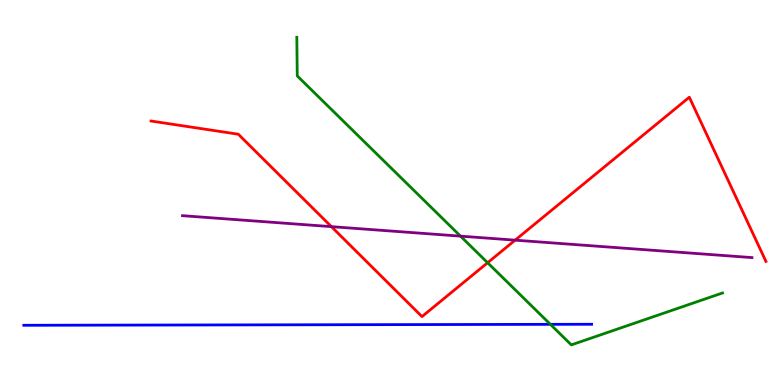[{'lines': ['blue', 'red'], 'intersections': []}, {'lines': ['green', 'red'], 'intersections': [{'x': 6.29, 'y': 3.18}]}, {'lines': ['purple', 'red'], 'intersections': [{'x': 4.28, 'y': 4.11}, {'x': 6.65, 'y': 3.76}]}, {'lines': ['blue', 'green'], 'intersections': [{'x': 7.1, 'y': 1.58}]}, {'lines': ['blue', 'purple'], 'intersections': []}, {'lines': ['green', 'purple'], 'intersections': [{'x': 5.94, 'y': 3.87}]}]